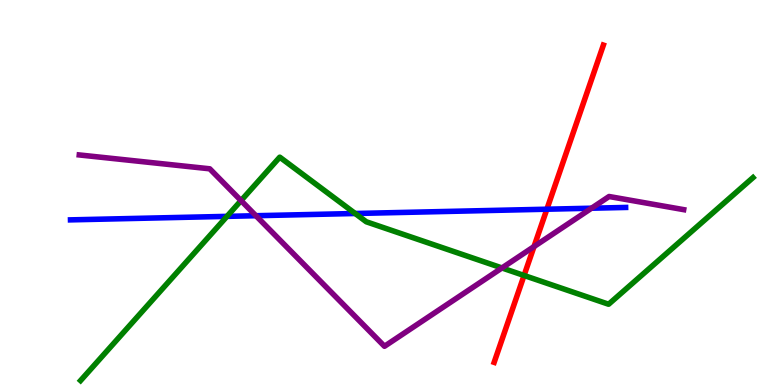[{'lines': ['blue', 'red'], 'intersections': [{'x': 7.06, 'y': 4.57}]}, {'lines': ['green', 'red'], 'intersections': [{'x': 6.76, 'y': 2.84}]}, {'lines': ['purple', 'red'], 'intersections': [{'x': 6.89, 'y': 3.6}]}, {'lines': ['blue', 'green'], 'intersections': [{'x': 2.93, 'y': 4.38}, {'x': 4.58, 'y': 4.45}]}, {'lines': ['blue', 'purple'], 'intersections': [{'x': 3.3, 'y': 4.4}, {'x': 7.63, 'y': 4.59}]}, {'lines': ['green', 'purple'], 'intersections': [{'x': 3.11, 'y': 4.79}, {'x': 6.48, 'y': 3.04}]}]